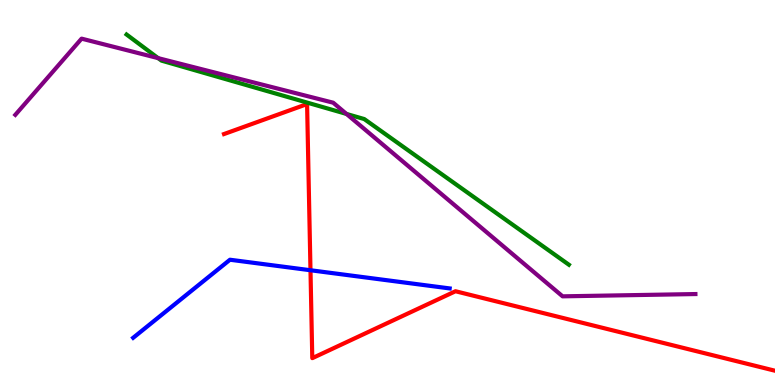[{'lines': ['blue', 'red'], 'intersections': [{'x': 4.01, 'y': 2.98}]}, {'lines': ['green', 'red'], 'intersections': []}, {'lines': ['purple', 'red'], 'intersections': []}, {'lines': ['blue', 'green'], 'intersections': []}, {'lines': ['blue', 'purple'], 'intersections': []}, {'lines': ['green', 'purple'], 'intersections': [{'x': 2.04, 'y': 8.49}, {'x': 4.47, 'y': 7.04}]}]